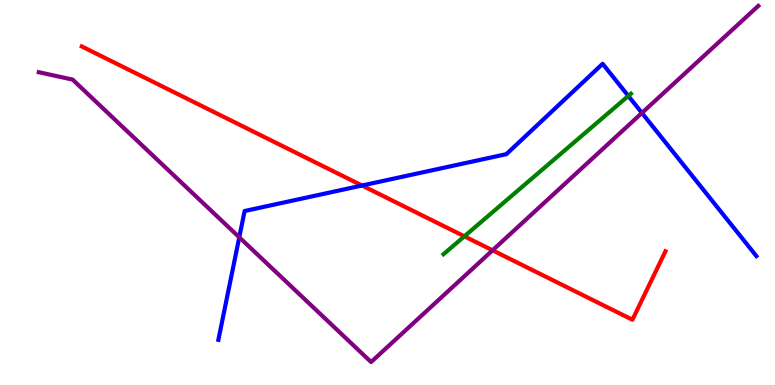[{'lines': ['blue', 'red'], 'intersections': [{'x': 4.67, 'y': 5.18}]}, {'lines': ['green', 'red'], 'intersections': [{'x': 5.99, 'y': 3.86}]}, {'lines': ['purple', 'red'], 'intersections': [{'x': 6.36, 'y': 3.5}]}, {'lines': ['blue', 'green'], 'intersections': [{'x': 8.11, 'y': 7.51}]}, {'lines': ['blue', 'purple'], 'intersections': [{'x': 3.09, 'y': 3.84}, {'x': 8.28, 'y': 7.07}]}, {'lines': ['green', 'purple'], 'intersections': []}]